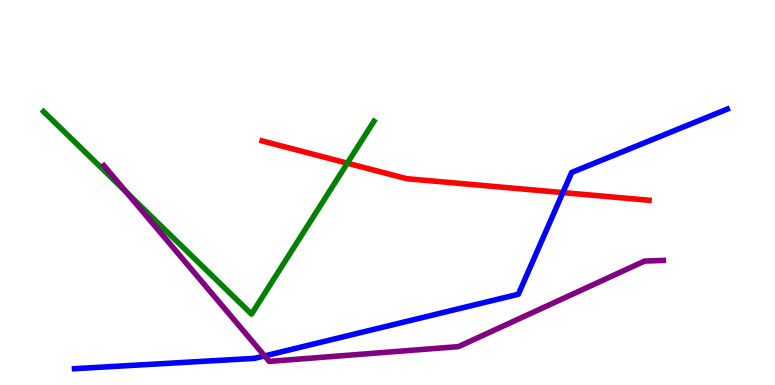[{'lines': ['blue', 'red'], 'intersections': [{'x': 7.26, 'y': 5.0}]}, {'lines': ['green', 'red'], 'intersections': [{'x': 4.48, 'y': 5.76}]}, {'lines': ['purple', 'red'], 'intersections': []}, {'lines': ['blue', 'green'], 'intersections': []}, {'lines': ['blue', 'purple'], 'intersections': [{'x': 3.41, 'y': 0.755}]}, {'lines': ['green', 'purple'], 'intersections': [{'x': 1.63, 'y': 5.01}]}]